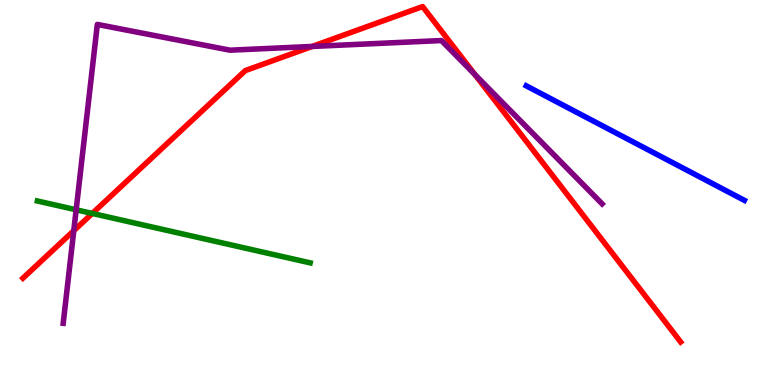[{'lines': ['blue', 'red'], 'intersections': []}, {'lines': ['green', 'red'], 'intersections': [{'x': 1.19, 'y': 4.46}]}, {'lines': ['purple', 'red'], 'intersections': [{'x': 0.952, 'y': 4.01}, {'x': 4.03, 'y': 8.79}, {'x': 6.13, 'y': 8.06}]}, {'lines': ['blue', 'green'], 'intersections': []}, {'lines': ['blue', 'purple'], 'intersections': []}, {'lines': ['green', 'purple'], 'intersections': [{'x': 0.983, 'y': 4.55}]}]